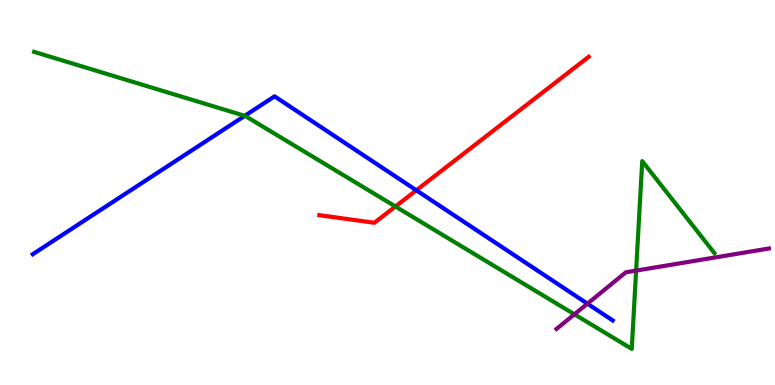[{'lines': ['blue', 'red'], 'intersections': [{'x': 5.37, 'y': 5.06}]}, {'lines': ['green', 'red'], 'intersections': [{'x': 5.1, 'y': 4.64}]}, {'lines': ['purple', 'red'], 'intersections': []}, {'lines': ['blue', 'green'], 'intersections': [{'x': 3.16, 'y': 6.99}]}, {'lines': ['blue', 'purple'], 'intersections': [{'x': 7.58, 'y': 2.11}]}, {'lines': ['green', 'purple'], 'intersections': [{'x': 7.41, 'y': 1.84}, {'x': 8.21, 'y': 2.97}]}]